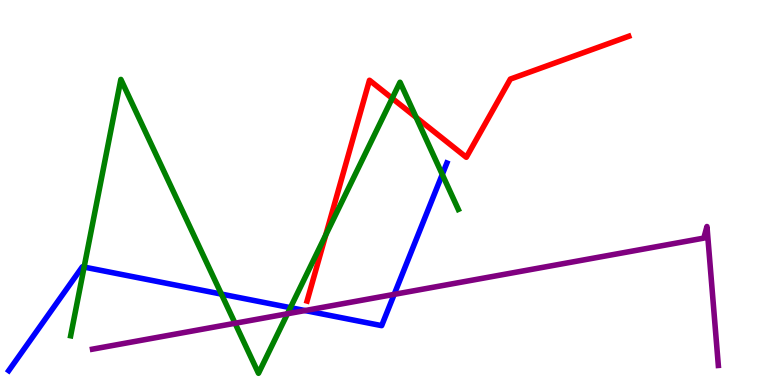[{'lines': ['blue', 'red'], 'intersections': []}, {'lines': ['green', 'red'], 'intersections': [{'x': 4.2, 'y': 3.9}, {'x': 5.06, 'y': 7.45}, {'x': 5.37, 'y': 6.95}]}, {'lines': ['purple', 'red'], 'intersections': []}, {'lines': ['blue', 'green'], 'intersections': [{'x': 1.09, 'y': 3.06}, {'x': 2.86, 'y': 2.36}, {'x': 3.75, 'y': 2.01}, {'x': 5.71, 'y': 5.47}]}, {'lines': ['blue', 'purple'], 'intersections': [{'x': 3.94, 'y': 1.93}, {'x': 5.09, 'y': 2.35}]}, {'lines': ['green', 'purple'], 'intersections': [{'x': 3.03, 'y': 1.6}, {'x': 3.71, 'y': 1.85}]}]